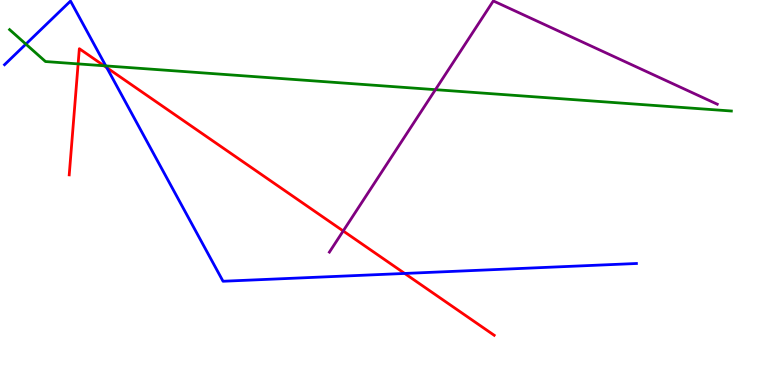[{'lines': ['blue', 'red'], 'intersections': [{'x': 1.38, 'y': 8.24}, {'x': 5.22, 'y': 2.9}]}, {'lines': ['green', 'red'], 'intersections': [{'x': 1.01, 'y': 8.34}, {'x': 1.34, 'y': 8.29}]}, {'lines': ['purple', 'red'], 'intersections': [{'x': 4.43, 'y': 4.0}]}, {'lines': ['blue', 'green'], 'intersections': [{'x': 0.334, 'y': 8.85}, {'x': 1.37, 'y': 8.29}]}, {'lines': ['blue', 'purple'], 'intersections': []}, {'lines': ['green', 'purple'], 'intersections': [{'x': 5.62, 'y': 7.67}]}]